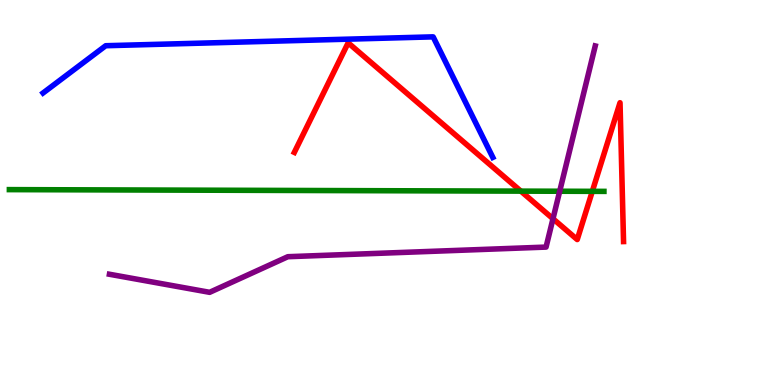[{'lines': ['blue', 'red'], 'intersections': []}, {'lines': ['green', 'red'], 'intersections': [{'x': 6.72, 'y': 5.04}, {'x': 7.64, 'y': 5.03}]}, {'lines': ['purple', 'red'], 'intersections': [{'x': 7.14, 'y': 4.32}]}, {'lines': ['blue', 'green'], 'intersections': []}, {'lines': ['blue', 'purple'], 'intersections': []}, {'lines': ['green', 'purple'], 'intersections': [{'x': 7.22, 'y': 5.03}]}]